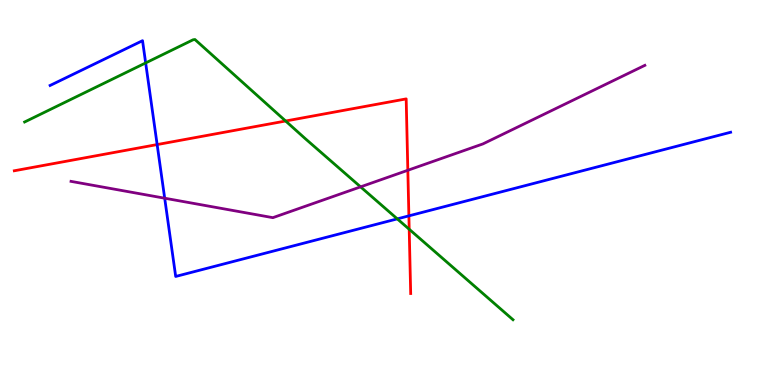[{'lines': ['blue', 'red'], 'intersections': [{'x': 2.03, 'y': 6.24}, {'x': 5.28, 'y': 4.39}]}, {'lines': ['green', 'red'], 'intersections': [{'x': 3.69, 'y': 6.86}, {'x': 5.28, 'y': 4.05}]}, {'lines': ['purple', 'red'], 'intersections': [{'x': 5.26, 'y': 5.58}]}, {'lines': ['blue', 'green'], 'intersections': [{'x': 1.88, 'y': 8.37}, {'x': 5.13, 'y': 4.32}]}, {'lines': ['blue', 'purple'], 'intersections': [{'x': 2.13, 'y': 4.85}]}, {'lines': ['green', 'purple'], 'intersections': [{'x': 4.65, 'y': 5.15}]}]